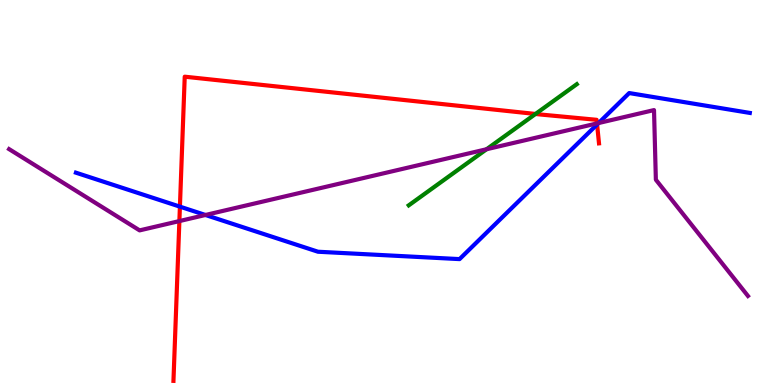[{'lines': ['blue', 'red'], 'intersections': [{'x': 2.32, 'y': 4.63}, {'x': 7.7, 'y': 6.77}]}, {'lines': ['green', 'red'], 'intersections': [{'x': 6.91, 'y': 7.04}]}, {'lines': ['purple', 'red'], 'intersections': [{'x': 2.31, 'y': 4.26}, {'x': 7.7, 'y': 6.79}]}, {'lines': ['blue', 'green'], 'intersections': []}, {'lines': ['blue', 'purple'], 'intersections': [{'x': 2.65, 'y': 4.42}, {'x': 7.72, 'y': 6.8}]}, {'lines': ['green', 'purple'], 'intersections': [{'x': 6.28, 'y': 6.12}]}]